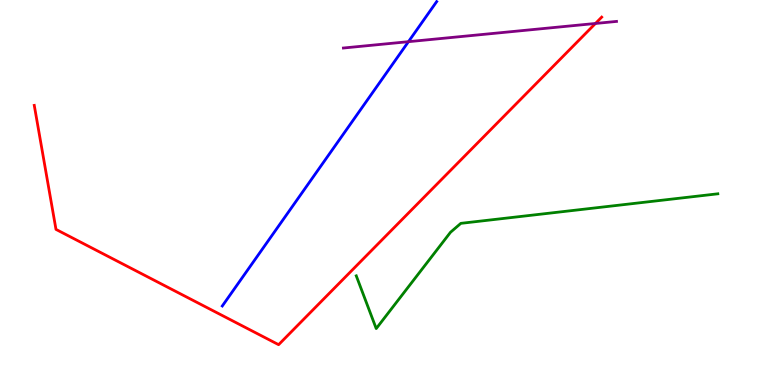[{'lines': ['blue', 'red'], 'intersections': []}, {'lines': ['green', 'red'], 'intersections': []}, {'lines': ['purple', 'red'], 'intersections': [{'x': 7.68, 'y': 9.39}]}, {'lines': ['blue', 'green'], 'intersections': []}, {'lines': ['blue', 'purple'], 'intersections': [{'x': 5.27, 'y': 8.92}]}, {'lines': ['green', 'purple'], 'intersections': []}]